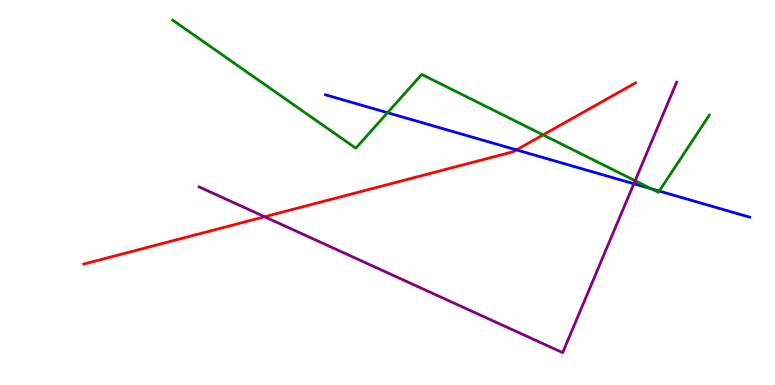[{'lines': ['blue', 'red'], 'intersections': [{'x': 6.66, 'y': 6.11}]}, {'lines': ['green', 'red'], 'intersections': [{'x': 7.01, 'y': 6.5}]}, {'lines': ['purple', 'red'], 'intersections': [{'x': 3.41, 'y': 4.37}]}, {'lines': ['blue', 'green'], 'intersections': [{'x': 5.0, 'y': 7.07}, {'x': 8.4, 'y': 5.1}, {'x': 8.51, 'y': 5.04}]}, {'lines': ['blue', 'purple'], 'intersections': [{'x': 8.18, 'y': 5.23}]}, {'lines': ['green', 'purple'], 'intersections': [{'x': 8.2, 'y': 5.31}]}]